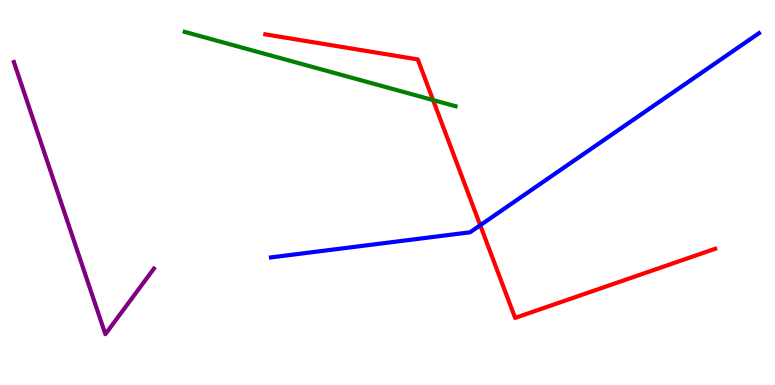[{'lines': ['blue', 'red'], 'intersections': [{'x': 6.2, 'y': 4.15}]}, {'lines': ['green', 'red'], 'intersections': [{'x': 5.59, 'y': 7.4}]}, {'lines': ['purple', 'red'], 'intersections': []}, {'lines': ['blue', 'green'], 'intersections': []}, {'lines': ['blue', 'purple'], 'intersections': []}, {'lines': ['green', 'purple'], 'intersections': []}]